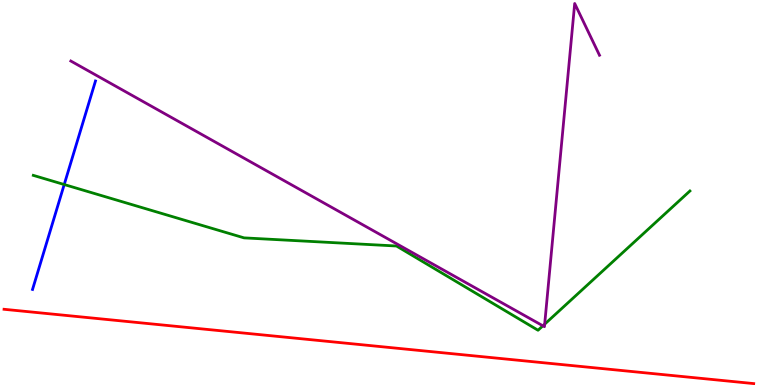[{'lines': ['blue', 'red'], 'intersections': []}, {'lines': ['green', 'red'], 'intersections': []}, {'lines': ['purple', 'red'], 'intersections': []}, {'lines': ['blue', 'green'], 'intersections': [{'x': 0.829, 'y': 5.21}]}, {'lines': ['blue', 'purple'], 'intersections': []}, {'lines': ['green', 'purple'], 'intersections': [{'x': 7.0, 'y': 1.54}, {'x': 7.03, 'y': 1.58}]}]